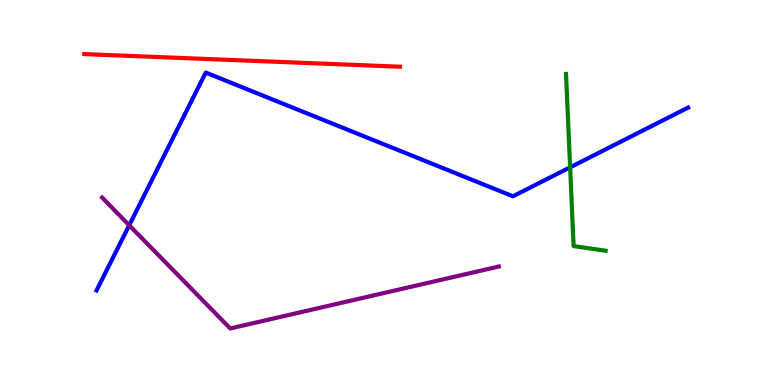[{'lines': ['blue', 'red'], 'intersections': []}, {'lines': ['green', 'red'], 'intersections': []}, {'lines': ['purple', 'red'], 'intersections': []}, {'lines': ['blue', 'green'], 'intersections': [{'x': 7.36, 'y': 5.65}]}, {'lines': ['blue', 'purple'], 'intersections': [{'x': 1.67, 'y': 4.15}]}, {'lines': ['green', 'purple'], 'intersections': []}]